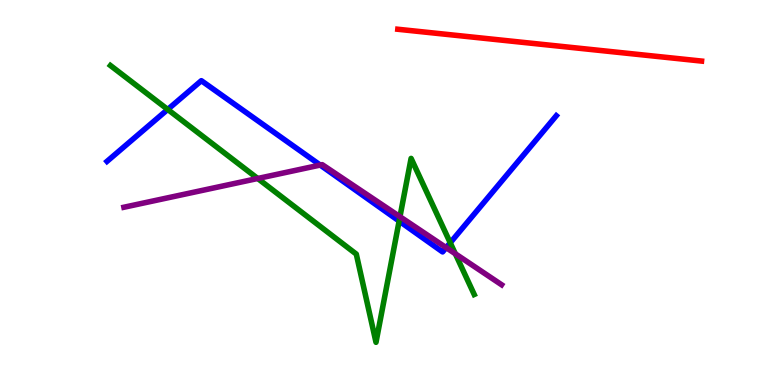[{'lines': ['blue', 'red'], 'intersections': []}, {'lines': ['green', 'red'], 'intersections': []}, {'lines': ['purple', 'red'], 'intersections': []}, {'lines': ['blue', 'green'], 'intersections': [{'x': 2.16, 'y': 7.16}, {'x': 5.15, 'y': 4.26}, {'x': 5.81, 'y': 3.69}]}, {'lines': ['blue', 'purple'], 'intersections': [{'x': 4.13, 'y': 5.71}, {'x': 5.76, 'y': 3.57}]}, {'lines': ['green', 'purple'], 'intersections': [{'x': 3.33, 'y': 5.36}, {'x': 5.16, 'y': 4.37}, {'x': 5.88, 'y': 3.41}]}]